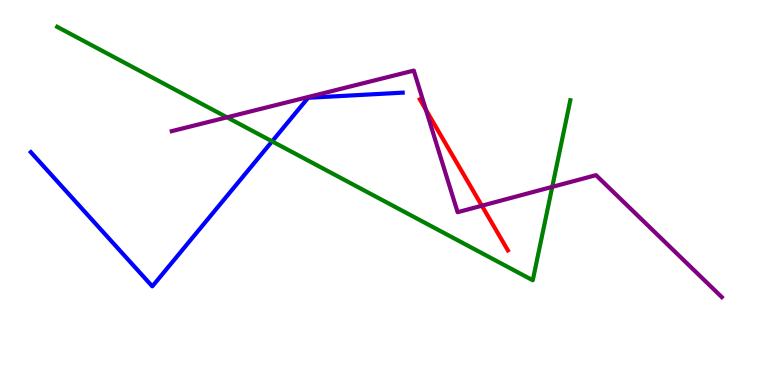[{'lines': ['blue', 'red'], 'intersections': []}, {'lines': ['green', 'red'], 'intersections': []}, {'lines': ['purple', 'red'], 'intersections': [{'x': 5.5, 'y': 7.15}, {'x': 6.22, 'y': 4.66}]}, {'lines': ['blue', 'green'], 'intersections': [{'x': 3.51, 'y': 6.33}]}, {'lines': ['blue', 'purple'], 'intersections': []}, {'lines': ['green', 'purple'], 'intersections': [{'x': 2.93, 'y': 6.95}, {'x': 7.13, 'y': 5.15}]}]